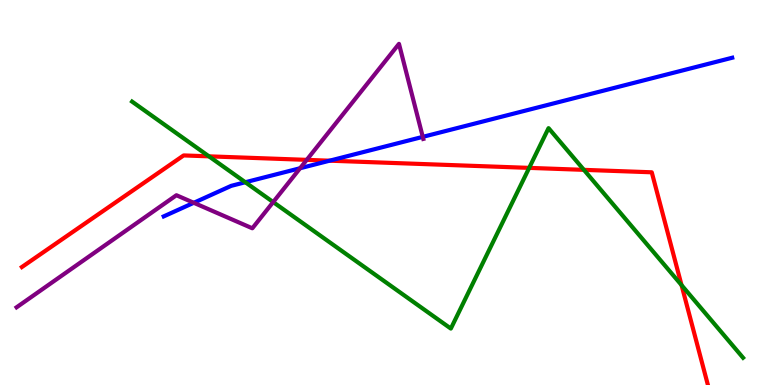[{'lines': ['blue', 'red'], 'intersections': [{'x': 4.25, 'y': 5.83}]}, {'lines': ['green', 'red'], 'intersections': [{'x': 2.7, 'y': 5.94}, {'x': 6.83, 'y': 5.64}, {'x': 7.53, 'y': 5.59}, {'x': 8.79, 'y': 2.59}]}, {'lines': ['purple', 'red'], 'intersections': [{'x': 3.96, 'y': 5.85}]}, {'lines': ['blue', 'green'], 'intersections': [{'x': 3.17, 'y': 5.27}]}, {'lines': ['blue', 'purple'], 'intersections': [{'x': 2.5, 'y': 4.73}, {'x': 3.87, 'y': 5.63}, {'x': 5.46, 'y': 6.45}]}, {'lines': ['green', 'purple'], 'intersections': [{'x': 3.52, 'y': 4.75}]}]